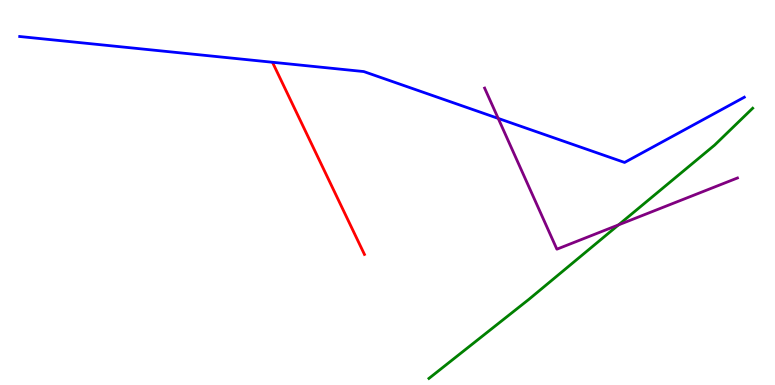[{'lines': ['blue', 'red'], 'intersections': []}, {'lines': ['green', 'red'], 'intersections': []}, {'lines': ['purple', 'red'], 'intersections': []}, {'lines': ['blue', 'green'], 'intersections': []}, {'lines': ['blue', 'purple'], 'intersections': [{'x': 6.43, 'y': 6.92}]}, {'lines': ['green', 'purple'], 'intersections': [{'x': 7.98, 'y': 4.16}]}]